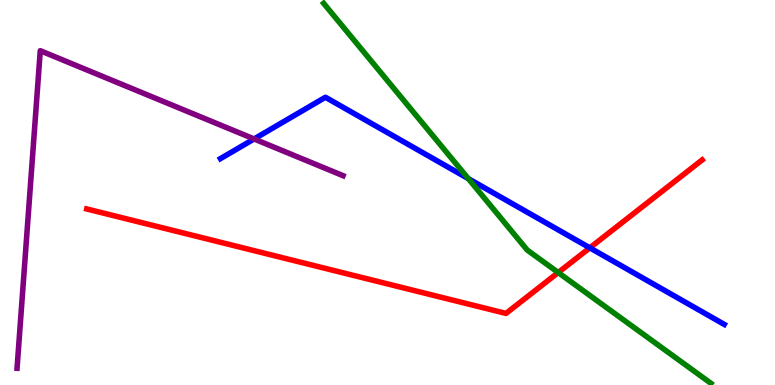[{'lines': ['blue', 'red'], 'intersections': [{'x': 7.61, 'y': 3.56}]}, {'lines': ['green', 'red'], 'intersections': [{'x': 7.2, 'y': 2.92}]}, {'lines': ['purple', 'red'], 'intersections': []}, {'lines': ['blue', 'green'], 'intersections': [{'x': 6.04, 'y': 5.36}]}, {'lines': ['blue', 'purple'], 'intersections': [{'x': 3.28, 'y': 6.39}]}, {'lines': ['green', 'purple'], 'intersections': []}]